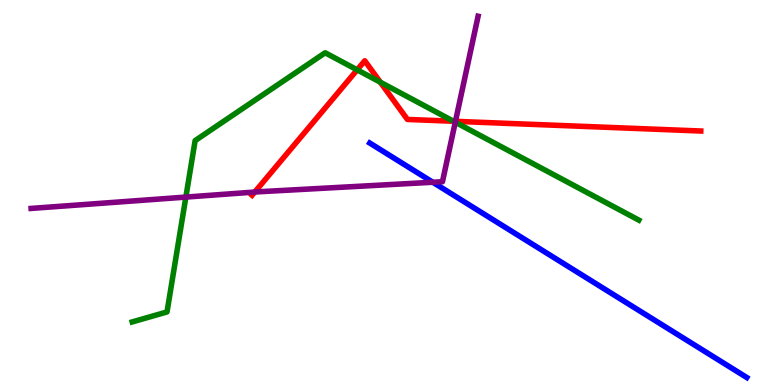[{'lines': ['blue', 'red'], 'intersections': []}, {'lines': ['green', 'red'], 'intersections': [{'x': 4.61, 'y': 8.19}, {'x': 4.91, 'y': 7.86}, {'x': 5.85, 'y': 6.85}]}, {'lines': ['purple', 'red'], 'intersections': [{'x': 3.29, 'y': 5.01}, {'x': 5.88, 'y': 6.85}]}, {'lines': ['blue', 'green'], 'intersections': []}, {'lines': ['blue', 'purple'], 'intersections': [{'x': 5.58, 'y': 5.27}]}, {'lines': ['green', 'purple'], 'intersections': [{'x': 2.4, 'y': 4.88}, {'x': 5.87, 'y': 6.83}]}]